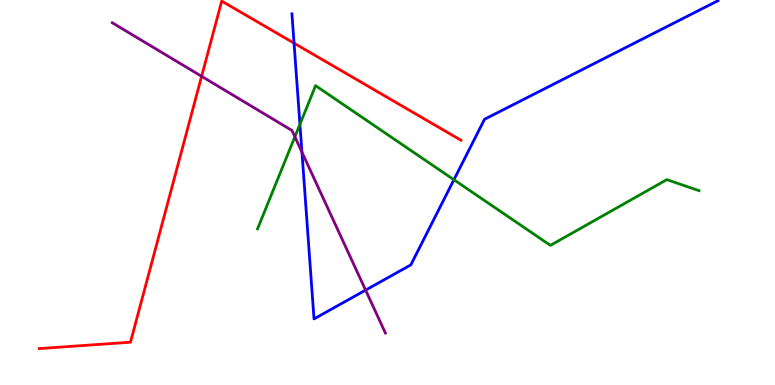[{'lines': ['blue', 'red'], 'intersections': [{'x': 3.79, 'y': 8.88}]}, {'lines': ['green', 'red'], 'intersections': []}, {'lines': ['purple', 'red'], 'intersections': [{'x': 2.6, 'y': 8.02}]}, {'lines': ['blue', 'green'], 'intersections': [{'x': 3.87, 'y': 6.77}, {'x': 5.86, 'y': 5.33}]}, {'lines': ['blue', 'purple'], 'intersections': [{'x': 3.9, 'y': 6.05}, {'x': 4.72, 'y': 2.46}]}, {'lines': ['green', 'purple'], 'intersections': [{'x': 3.8, 'y': 6.45}]}]